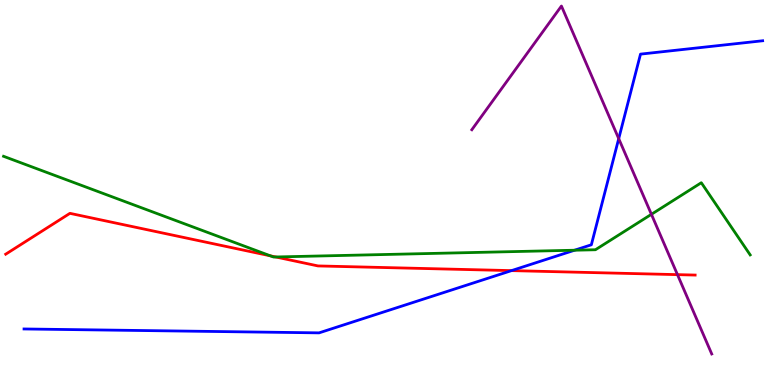[{'lines': ['blue', 'red'], 'intersections': [{'x': 6.6, 'y': 2.97}]}, {'lines': ['green', 'red'], 'intersections': [{'x': 3.49, 'y': 3.35}, {'x': 3.56, 'y': 3.33}]}, {'lines': ['purple', 'red'], 'intersections': [{'x': 8.74, 'y': 2.87}]}, {'lines': ['blue', 'green'], 'intersections': [{'x': 7.41, 'y': 3.5}]}, {'lines': ['blue', 'purple'], 'intersections': [{'x': 7.98, 'y': 6.4}]}, {'lines': ['green', 'purple'], 'intersections': [{'x': 8.41, 'y': 4.43}]}]